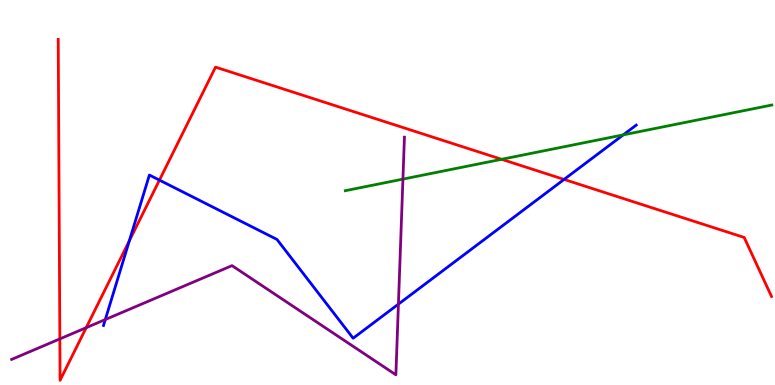[{'lines': ['blue', 'red'], 'intersections': [{'x': 1.67, 'y': 3.75}, {'x': 2.06, 'y': 5.32}, {'x': 7.28, 'y': 5.34}]}, {'lines': ['green', 'red'], 'intersections': [{'x': 6.47, 'y': 5.86}]}, {'lines': ['purple', 'red'], 'intersections': [{'x': 0.772, 'y': 1.2}, {'x': 1.11, 'y': 1.49}]}, {'lines': ['blue', 'green'], 'intersections': [{'x': 8.04, 'y': 6.5}]}, {'lines': ['blue', 'purple'], 'intersections': [{'x': 1.36, 'y': 1.7}, {'x': 5.14, 'y': 2.1}]}, {'lines': ['green', 'purple'], 'intersections': [{'x': 5.2, 'y': 5.35}]}]